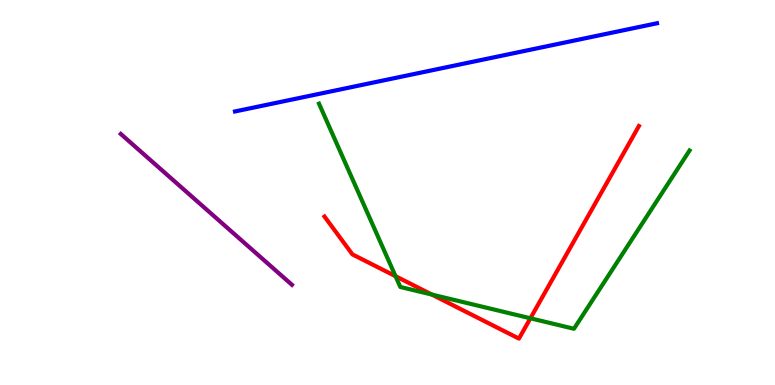[{'lines': ['blue', 'red'], 'intersections': []}, {'lines': ['green', 'red'], 'intersections': [{'x': 5.1, 'y': 2.83}, {'x': 5.57, 'y': 2.35}, {'x': 6.84, 'y': 1.73}]}, {'lines': ['purple', 'red'], 'intersections': []}, {'lines': ['blue', 'green'], 'intersections': []}, {'lines': ['blue', 'purple'], 'intersections': []}, {'lines': ['green', 'purple'], 'intersections': []}]